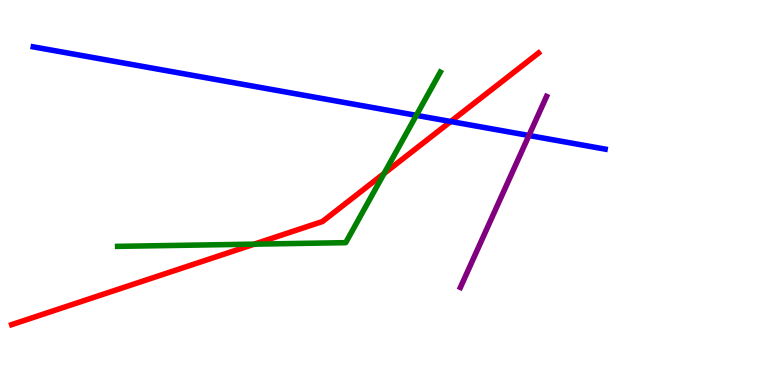[{'lines': ['blue', 'red'], 'intersections': [{'x': 5.82, 'y': 6.84}]}, {'lines': ['green', 'red'], 'intersections': [{'x': 3.28, 'y': 3.66}, {'x': 4.96, 'y': 5.49}]}, {'lines': ['purple', 'red'], 'intersections': []}, {'lines': ['blue', 'green'], 'intersections': [{'x': 5.37, 'y': 7.0}]}, {'lines': ['blue', 'purple'], 'intersections': [{'x': 6.82, 'y': 6.48}]}, {'lines': ['green', 'purple'], 'intersections': []}]